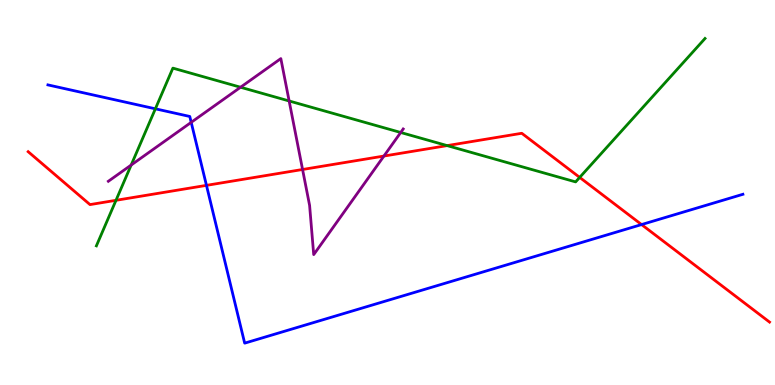[{'lines': ['blue', 'red'], 'intersections': [{'x': 2.66, 'y': 5.19}, {'x': 8.28, 'y': 4.17}]}, {'lines': ['green', 'red'], 'intersections': [{'x': 1.5, 'y': 4.8}, {'x': 5.77, 'y': 6.22}, {'x': 7.48, 'y': 5.39}]}, {'lines': ['purple', 'red'], 'intersections': [{'x': 3.9, 'y': 5.6}, {'x': 4.95, 'y': 5.95}]}, {'lines': ['blue', 'green'], 'intersections': [{'x': 2.0, 'y': 7.17}]}, {'lines': ['blue', 'purple'], 'intersections': [{'x': 2.47, 'y': 6.82}]}, {'lines': ['green', 'purple'], 'intersections': [{'x': 1.69, 'y': 5.71}, {'x': 3.1, 'y': 7.73}, {'x': 3.73, 'y': 7.38}, {'x': 5.17, 'y': 6.56}]}]